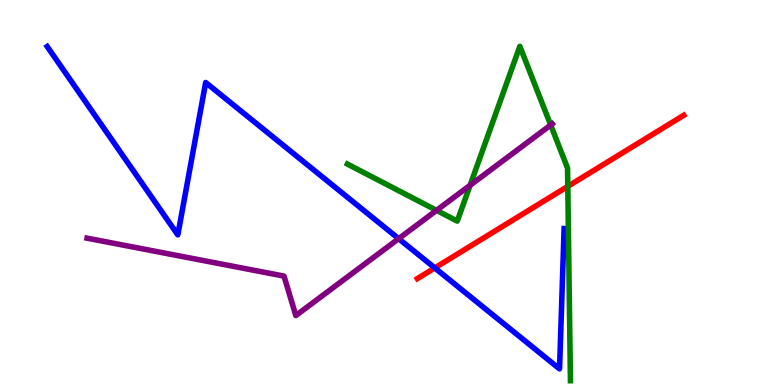[{'lines': ['blue', 'red'], 'intersections': [{'x': 5.61, 'y': 3.04}]}, {'lines': ['green', 'red'], 'intersections': [{'x': 7.33, 'y': 5.16}]}, {'lines': ['purple', 'red'], 'intersections': []}, {'lines': ['blue', 'green'], 'intersections': []}, {'lines': ['blue', 'purple'], 'intersections': [{'x': 5.14, 'y': 3.8}]}, {'lines': ['green', 'purple'], 'intersections': [{'x': 5.63, 'y': 4.54}, {'x': 6.07, 'y': 5.19}, {'x': 7.11, 'y': 6.75}]}]